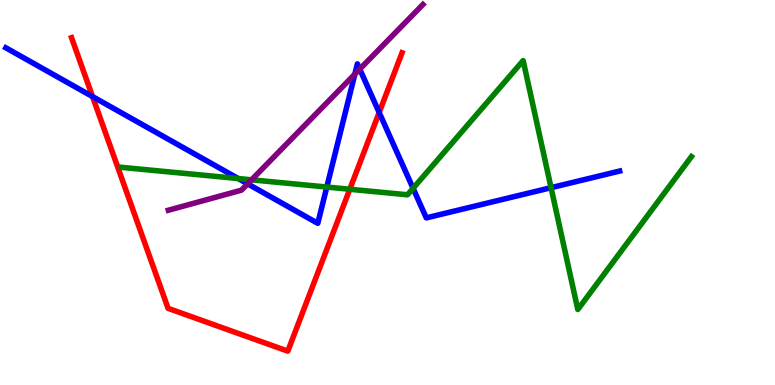[{'lines': ['blue', 'red'], 'intersections': [{'x': 1.19, 'y': 7.49}, {'x': 4.89, 'y': 7.08}]}, {'lines': ['green', 'red'], 'intersections': [{'x': 4.51, 'y': 5.08}]}, {'lines': ['purple', 'red'], 'intersections': []}, {'lines': ['blue', 'green'], 'intersections': [{'x': 3.07, 'y': 5.36}, {'x': 4.22, 'y': 5.14}, {'x': 5.33, 'y': 5.11}, {'x': 7.11, 'y': 5.13}]}, {'lines': ['blue', 'purple'], 'intersections': [{'x': 3.2, 'y': 5.22}, {'x': 4.58, 'y': 8.07}, {'x': 4.64, 'y': 8.2}]}, {'lines': ['green', 'purple'], 'intersections': [{'x': 3.25, 'y': 5.33}]}]